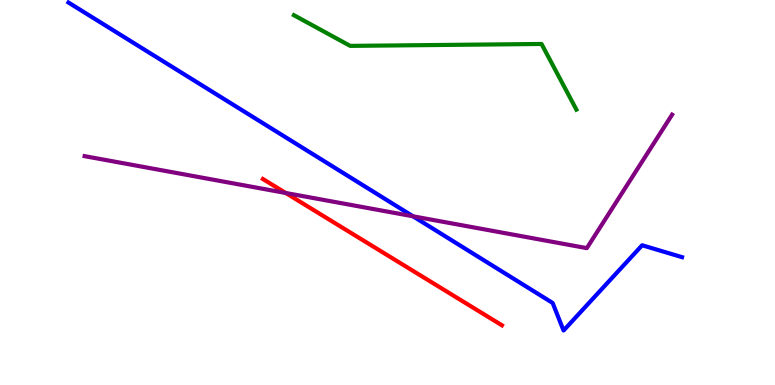[{'lines': ['blue', 'red'], 'intersections': []}, {'lines': ['green', 'red'], 'intersections': []}, {'lines': ['purple', 'red'], 'intersections': [{'x': 3.69, 'y': 4.99}]}, {'lines': ['blue', 'green'], 'intersections': []}, {'lines': ['blue', 'purple'], 'intersections': [{'x': 5.33, 'y': 4.38}]}, {'lines': ['green', 'purple'], 'intersections': []}]